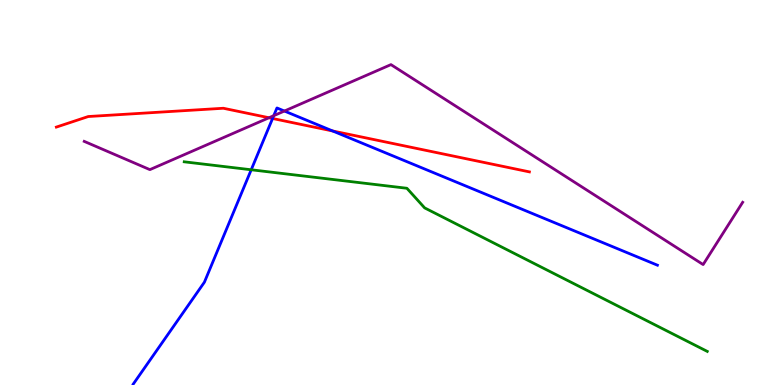[{'lines': ['blue', 'red'], 'intersections': [{'x': 3.52, 'y': 6.92}, {'x': 4.29, 'y': 6.6}]}, {'lines': ['green', 'red'], 'intersections': []}, {'lines': ['purple', 'red'], 'intersections': [{'x': 3.47, 'y': 6.94}]}, {'lines': ['blue', 'green'], 'intersections': [{'x': 3.24, 'y': 5.59}]}, {'lines': ['blue', 'purple'], 'intersections': [{'x': 3.53, 'y': 7.0}, {'x': 3.67, 'y': 7.12}]}, {'lines': ['green', 'purple'], 'intersections': []}]